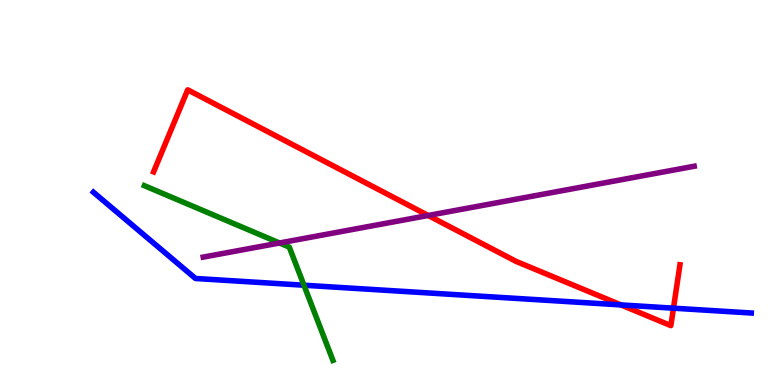[{'lines': ['blue', 'red'], 'intersections': [{'x': 8.01, 'y': 2.08}, {'x': 8.69, 'y': 2.0}]}, {'lines': ['green', 'red'], 'intersections': []}, {'lines': ['purple', 'red'], 'intersections': [{'x': 5.53, 'y': 4.4}]}, {'lines': ['blue', 'green'], 'intersections': [{'x': 3.92, 'y': 2.59}]}, {'lines': ['blue', 'purple'], 'intersections': []}, {'lines': ['green', 'purple'], 'intersections': [{'x': 3.61, 'y': 3.69}]}]